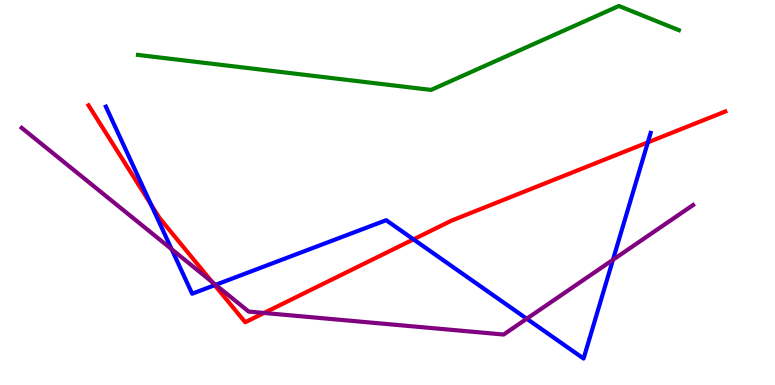[{'lines': ['blue', 'red'], 'intersections': [{'x': 1.95, 'y': 4.69}, {'x': 2.77, 'y': 2.59}, {'x': 5.34, 'y': 3.78}, {'x': 8.36, 'y': 6.3}]}, {'lines': ['green', 'red'], 'intersections': []}, {'lines': ['purple', 'red'], 'intersections': [{'x': 2.74, 'y': 2.68}, {'x': 3.41, 'y': 1.87}]}, {'lines': ['blue', 'green'], 'intersections': []}, {'lines': ['blue', 'purple'], 'intersections': [{'x': 2.21, 'y': 3.53}, {'x': 2.78, 'y': 2.6}, {'x': 6.8, 'y': 1.72}, {'x': 7.91, 'y': 3.25}]}, {'lines': ['green', 'purple'], 'intersections': []}]